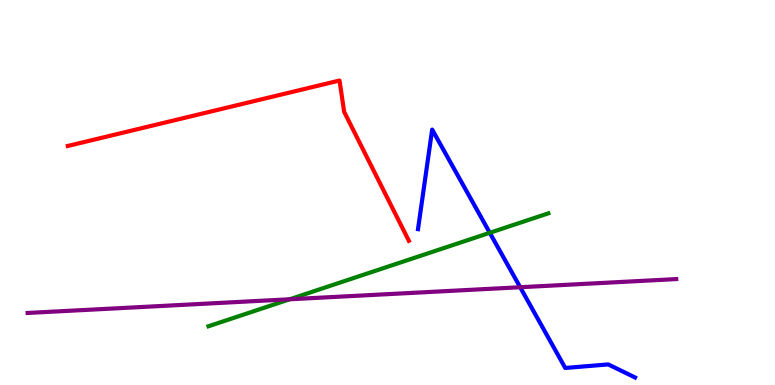[{'lines': ['blue', 'red'], 'intersections': []}, {'lines': ['green', 'red'], 'intersections': []}, {'lines': ['purple', 'red'], 'intersections': []}, {'lines': ['blue', 'green'], 'intersections': [{'x': 6.32, 'y': 3.95}]}, {'lines': ['blue', 'purple'], 'intersections': [{'x': 6.71, 'y': 2.54}]}, {'lines': ['green', 'purple'], 'intersections': [{'x': 3.74, 'y': 2.23}]}]